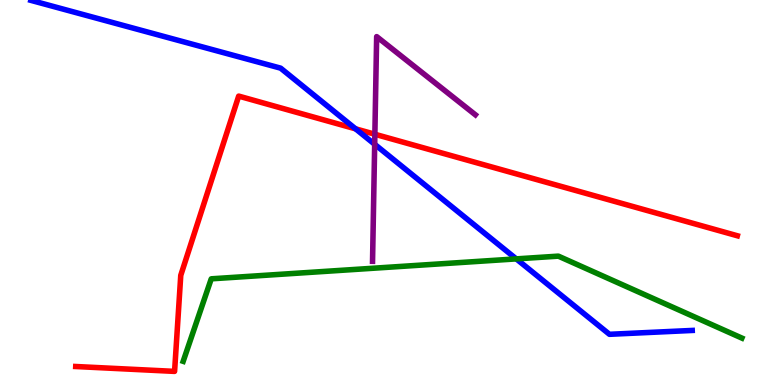[{'lines': ['blue', 'red'], 'intersections': [{'x': 4.59, 'y': 6.65}]}, {'lines': ['green', 'red'], 'intersections': []}, {'lines': ['purple', 'red'], 'intersections': [{'x': 4.84, 'y': 6.51}]}, {'lines': ['blue', 'green'], 'intersections': [{'x': 6.66, 'y': 3.28}]}, {'lines': ['blue', 'purple'], 'intersections': [{'x': 4.83, 'y': 6.25}]}, {'lines': ['green', 'purple'], 'intersections': []}]